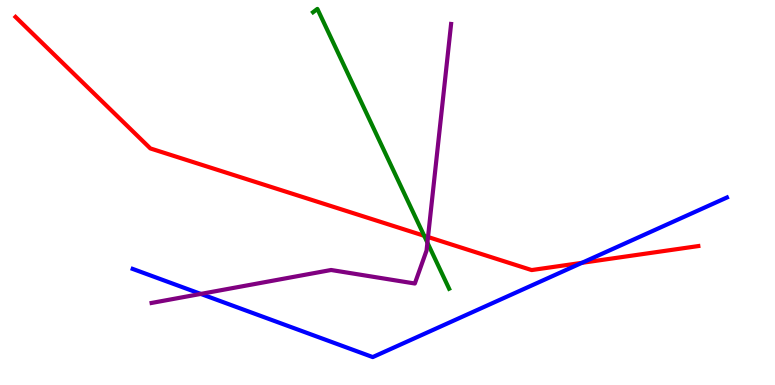[{'lines': ['blue', 'red'], 'intersections': [{'x': 7.51, 'y': 3.17}]}, {'lines': ['green', 'red'], 'intersections': [{'x': 5.47, 'y': 3.88}]}, {'lines': ['purple', 'red'], 'intersections': [{'x': 5.52, 'y': 3.84}]}, {'lines': ['blue', 'green'], 'intersections': []}, {'lines': ['blue', 'purple'], 'intersections': [{'x': 2.59, 'y': 2.37}]}, {'lines': ['green', 'purple'], 'intersections': [{'x': 5.51, 'y': 3.7}]}]